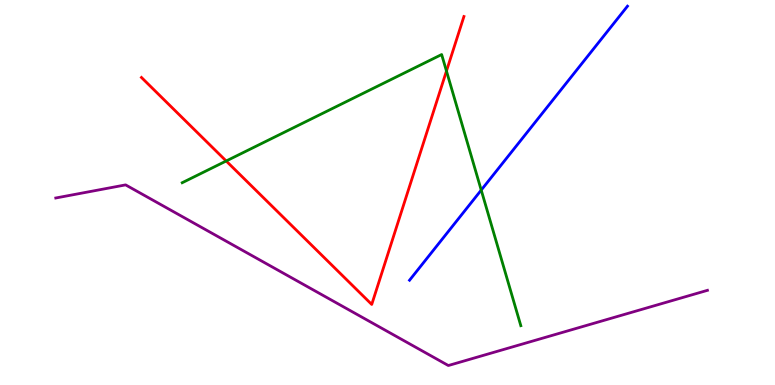[{'lines': ['blue', 'red'], 'intersections': []}, {'lines': ['green', 'red'], 'intersections': [{'x': 2.92, 'y': 5.82}, {'x': 5.76, 'y': 8.15}]}, {'lines': ['purple', 'red'], 'intersections': []}, {'lines': ['blue', 'green'], 'intersections': [{'x': 6.21, 'y': 5.06}]}, {'lines': ['blue', 'purple'], 'intersections': []}, {'lines': ['green', 'purple'], 'intersections': []}]